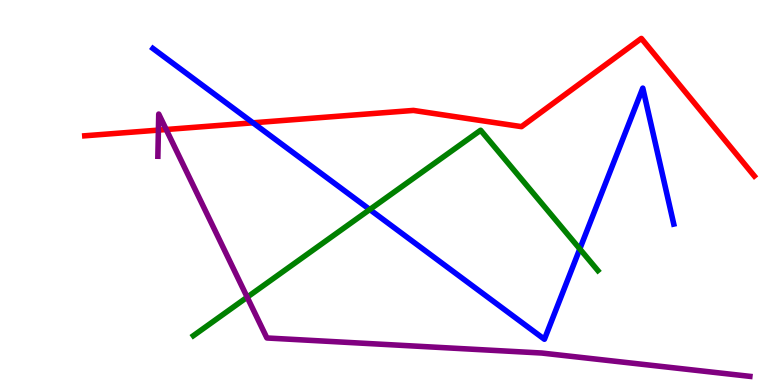[{'lines': ['blue', 'red'], 'intersections': [{'x': 3.26, 'y': 6.81}]}, {'lines': ['green', 'red'], 'intersections': []}, {'lines': ['purple', 'red'], 'intersections': [{'x': 2.04, 'y': 6.62}, {'x': 2.14, 'y': 6.64}]}, {'lines': ['blue', 'green'], 'intersections': [{'x': 4.77, 'y': 4.56}, {'x': 7.48, 'y': 3.53}]}, {'lines': ['blue', 'purple'], 'intersections': []}, {'lines': ['green', 'purple'], 'intersections': [{'x': 3.19, 'y': 2.28}]}]